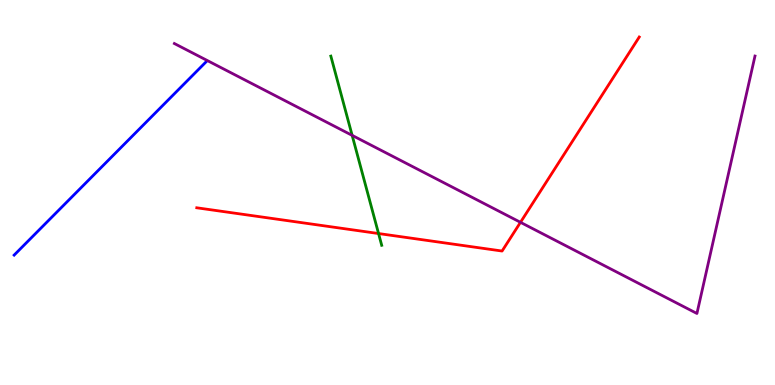[{'lines': ['blue', 'red'], 'intersections': []}, {'lines': ['green', 'red'], 'intersections': [{'x': 4.88, 'y': 3.93}]}, {'lines': ['purple', 'red'], 'intersections': [{'x': 6.72, 'y': 4.23}]}, {'lines': ['blue', 'green'], 'intersections': []}, {'lines': ['blue', 'purple'], 'intersections': []}, {'lines': ['green', 'purple'], 'intersections': [{'x': 4.54, 'y': 6.48}]}]